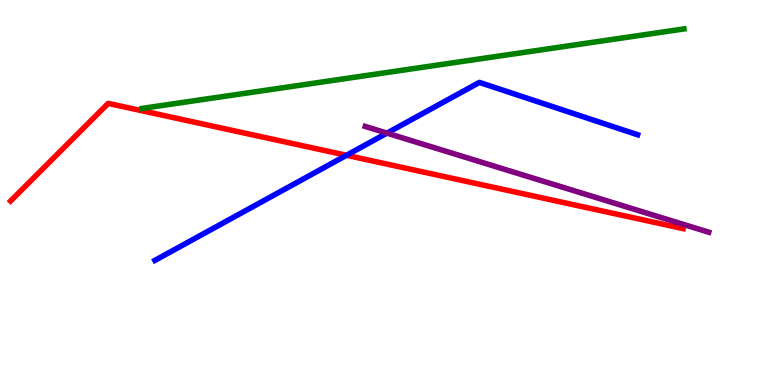[{'lines': ['blue', 'red'], 'intersections': [{'x': 4.47, 'y': 5.97}]}, {'lines': ['green', 'red'], 'intersections': []}, {'lines': ['purple', 'red'], 'intersections': []}, {'lines': ['blue', 'green'], 'intersections': []}, {'lines': ['blue', 'purple'], 'intersections': [{'x': 4.99, 'y': 6.54}]}, {'lines': ['green', 'purple'], 'intersections': []}]